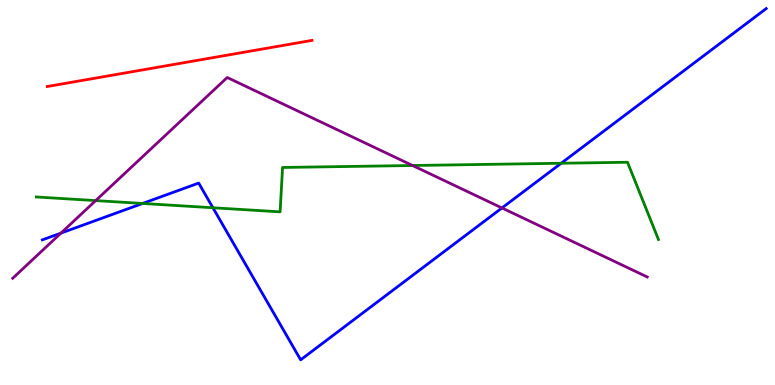[{'lines': ['blue', 'red'], 'intersections': []}, {'lines': ['green', 'red'], 'intersections': []}, {'lines': ['purple', 'red'], 'intersections': []}, {'lines': ['blue', 'green'], 'intersections': [{'x': 1.84, 'y': 4.72}, {'x': 2.75, 'y': 4.6}, {'x': 7.24, 'y': 5.76}]}, {'lines': ['blue', 'purple'], 'intersections': [{'x': 0.787, 'y': 3.95}, {'x': 6.48, 'y': 4.6}]}, {'lines': ['green', 'purple'], 'intersections': [{'x': 1.23, 'y': 4.79}, {'x': 5.32, 'y': 5.7}]}]